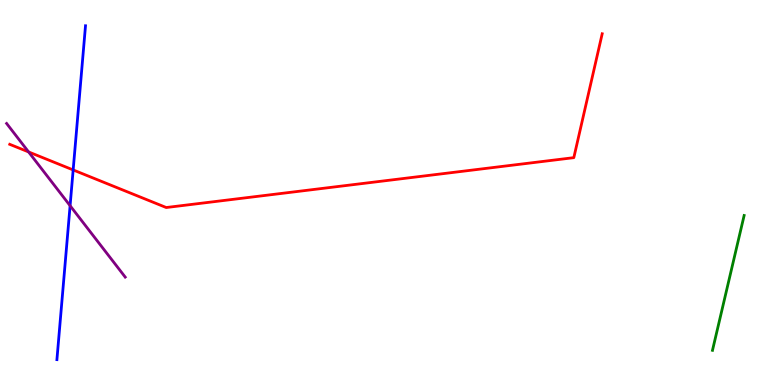[{'lines': ['blue', 'red'], 'intersections': [{'x': 0.944, 'y': 5.59}]}, {'lines': ['green', 'red'], 'intersections': []}, {'lines': ['purple', 'red'], 'intersections': [{'x': 0.369, 'y': 6.05}]}, {'lines': ['blue', 'green'], 'intersections': []}, {'lines': ['blue', 'purple'], 'intersections': [{'x': 0.904, 'y': 4.66}]}, {'lines': ['green', 'purple'], 'intersections': []}]